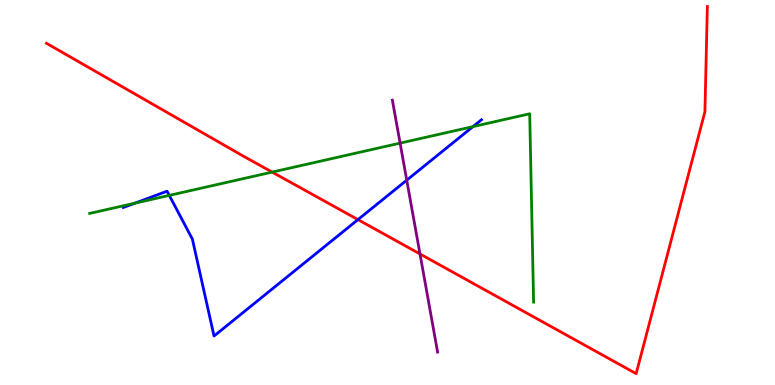[{'lines': ['blue', 'red'], 'intersections': [{'x': 4.62, 'y': 4.3}]}, {'lines': ['green', 'red'], 'intersections': [{'x': 3.51, 'y': 5.53}]}, {'lines': ['purple', 'red'], 'intersections': [{'x': 5.42, 'y': 3.4}]}, {'lines': ['blue', 'green'], 'intersections': [{'x': 1.74, 'y': 4.72}, {'x': 2.18, 'y': 4.92}, {'x': 6.1, 'y': 6.71}]}, {'lines': ['blue', 'purple'], 'intersections': [{'x': 5.25, 'y': 5.32}]}, {'lines': ['green', 'purple'], 'intersections': [{'x': 5.16, 'y': 6.28}]}]